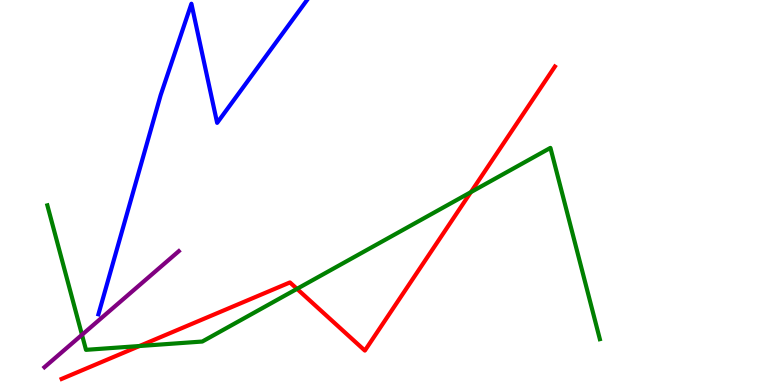[{'lines': ['blue', 'red'], 'intersections': []}, {'lines': ['green', 'red'], 'intersections': [{'x': 1.8, 'y': 1.01}, {'x': 3.83, 'y': 2.5}, {'x': 6.08, 'y': 5.01}]}, {'lines': ['purple', 'red'], 'intersections': []}, {'lines': ['blue', 'green'], 'intersections': []}, {'lines': ['blue', 'purple'], 'intersections': []}, {'lines': ['green', 'purple'], 'intersections': [{'x': 1.06, 'y': 1.3}]}]